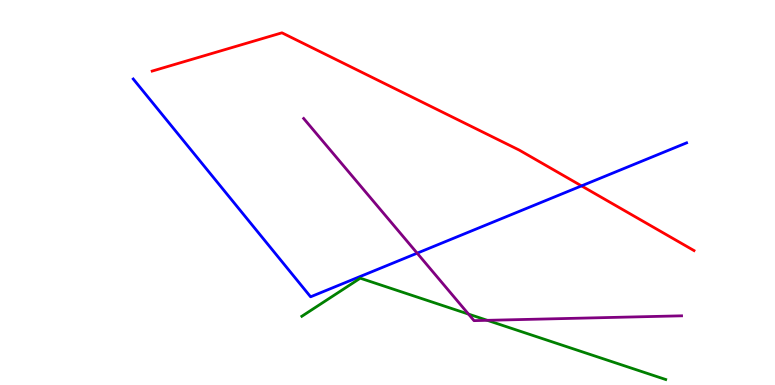[{'lines': ['blue', 'red'], 'intersections': [{'x': 7.5, 'y': 5.17}]}, {'lines': ['green', 'red'], 'intersections': []}, {'lines': ['purple', 'red'], 'intersections': []}, {'lines': ['blue', 'green'], 'intersections': []}, {'lines': ['blue', 'purple'], 'intersections': [{'x': 5.38, 'y': 3.42}]}, {'lines': ['green', 'purple'], 'intersections': [{'x': 6.05, 'y': 1.84}, {'x': 6.29, 'y': 1.68}]}]